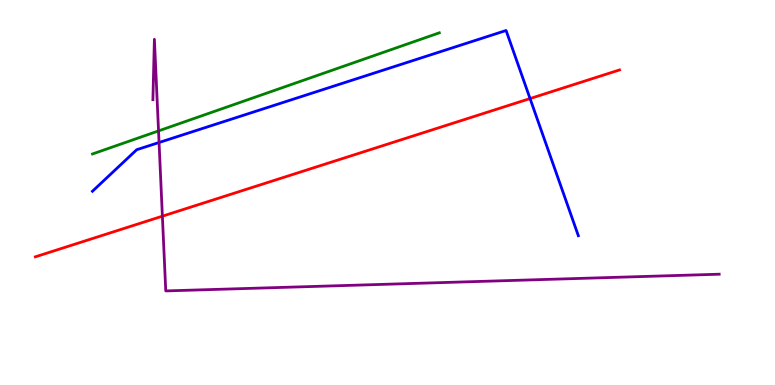[{'lines': ['blue', 'red'], 'intersections': [{'x': 6.84, 'y': 7.44}]}, {'lines': ['green', 'red'], 'intersections': []}, {'lines': ['purple', 'red'], 'intersections': [{'x': 2.1, 'y': 4.38}]}, {'lines': ['blue', 'green'], 'intersections': []}, {'lines': ['blue', 'purple'], 'intersections': [{'x': 2.05, 'y': 6.3}]}, {'lines': ['green', 'purple'], 'intersections': [{'x': 2.05, 'y': 6.6}]}]